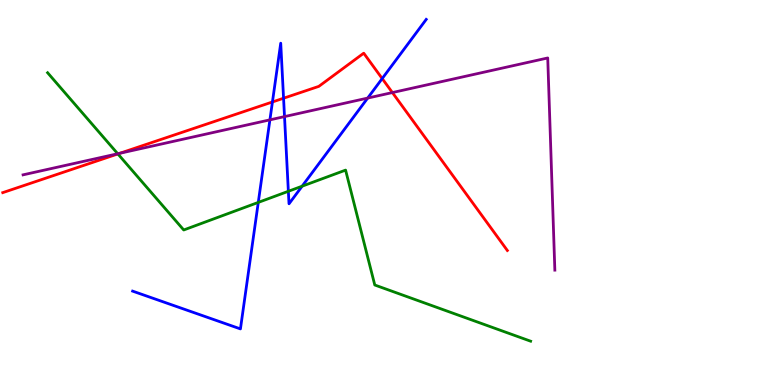[{'lines': ['blue', 'red'], 'intersections': [{'x': 3.52, 'y': 7.35}, {'x': 3.66, 'y': 7.45}, {'x': 4.93, 'y': 7.96}]}, {'lines': ['green', 'red'], 'intersections': [{'x': 1.52, 'y': 6.0}]}, {'lines': ['purple', 'red'], 'intersections': [{'x': 1.54, 'y': 6.02}, {'x': 5.06, 'y': 7.6}]}, {'lines': ['blue', 'green'], 'intersections': [{'x': 3.33, 'y': 4.74}, {'x': 3.72, 'y': 5.03}, {'x': 3.9, 'y': 5.16}]}, {'lines': ['blue', 'purple'], 'intersections': [{'x': 3.48, 'y': 6.89}, {'x': 3.67, 'y': 6.97}, {'x': 4.74, 'y': 7.45}]}, {'lines': ['green', 'purple'], 'intersections': [{'x': 1.52, 'y': 6.01}]}]